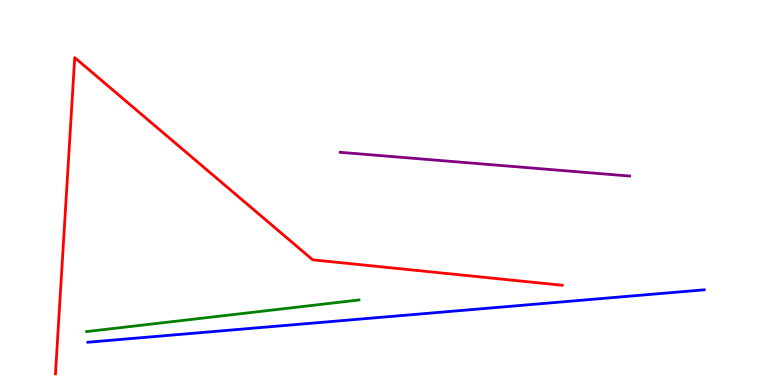[{'lines': ['blue', 'red'], 'intersections': []}, {'lines': ['green', 'red'], 'intersections': []}, {'lines': ['purple', 'red'], 'intersections': []}, {'lines': ['blue', 'green'], 'intersections': []}, {'lines': ['blue', 'purple'], 'intersections': []}, {'lines': ['green', 'purple'], 'intersections': []}]